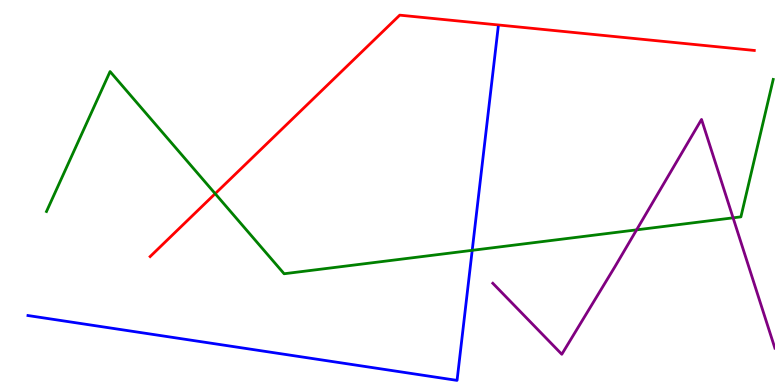[{'lines': ['blue', 'red'], 'intersections': []}, {'lines': ['green', 'red'], 'intersections': [{'x': 2.78, 'y': 4.97}]}, {'lines': ['purple', 'red'], 'intersections': []}, {'lines': ['blue', 'green'], 'intersections': [{'x': 6.09, 'y': 3.5}]}, {'lines': ['blue', 'purple'], 'intersections': []}, {'lines': ['green', 'purple'], 'intersections': [{'x': 8.21, 'y': 4.03}, {'x': 9.46, 'y': 4.34}]}]